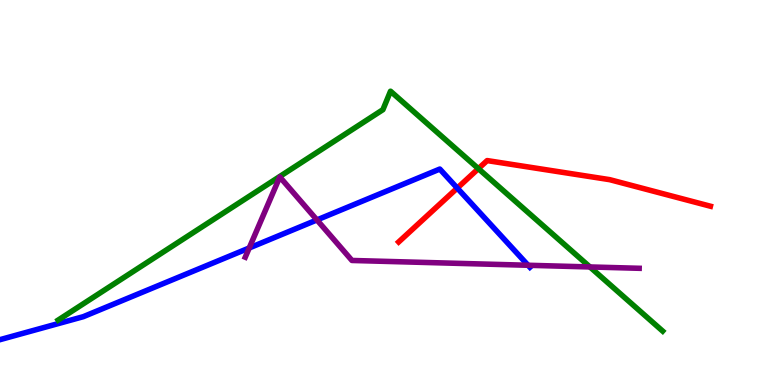[{'lines': ['blue', 'red'], 'intersections': [{'x': 5.9, 'y': 5.11}]}, {'lines': ['green', 'red'], 'intersections': [{'x': 6.17, 'y': 5.62}]}, {'lines': ['purple', 'red'], 'intersections': []}, {'lines': ['blue', 'green'], 'intersections': []}, {'lines': ['blue', 'purple'], 'intersections': [{'x': 3.22, 'y': 3.56}, {'x': 4.09, 'y': 4.29}, {'x': 6.81, 'y': 3.11}]}, {'lines': ['green', 'purple'], 'intersections': [{'x': 7.61, 'y': 3.07}]}]